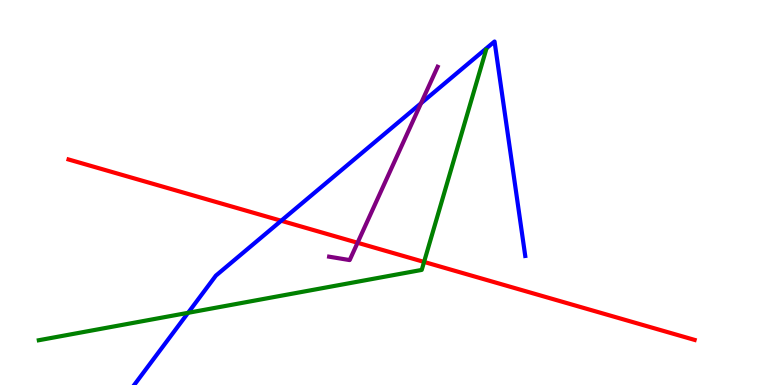[{'lines': ['blue', 'red'], 'intersections': [{'x': 3.63, 'y': 4.27}]}, {'lines': ['green', 'red'], 'intersections': [{'x': 5.47, 'y': 3.2}]}, {'lines': ['purple', 'red'], 'intersections': [{'x': 4.61, 'y': 3.69}]}, {'lines': ['blue', 'green'], 'intersections': [{'x': 2.43, 'y': 1.87}]}, {'lines': ['blue', 'purple'], 'intersections': [{'x': 5.43, 'y': 7.32}]}, {'lines': ['green', 'purple'], 'intersections': []}]